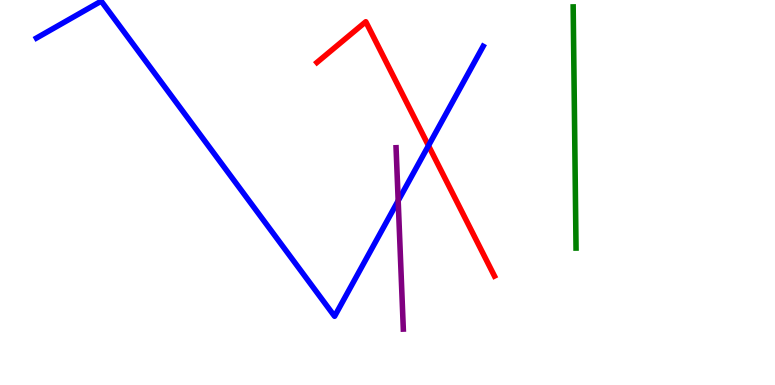[{'lines': ['blue', 'red'], 'intersections': [{'x': 5.53, 'y': 6.22}]}, {'lines': ['green', 'red'], 'intersections': []}, {'lines': ['purple', 'red'], 'intersections': []}, {'lines': ['blue', 'green'], 'intersections': []}, {'lines': ['blue', 'purple'], 'intersections': [{'x': 5.14, 'y': 4.79}]}, {'lines': ['green', 'purple'], 'intersections': []}]